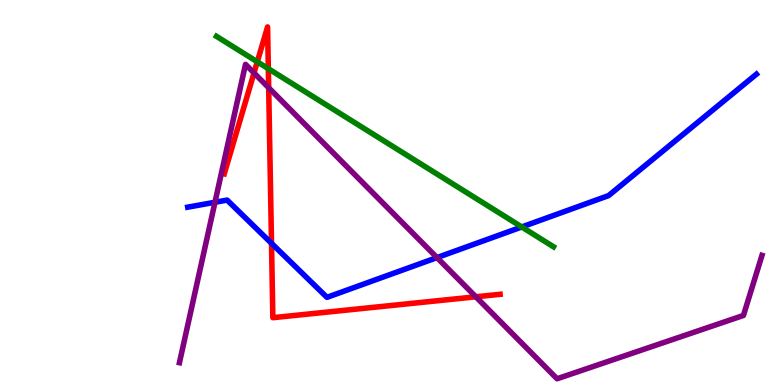[{'lines': ['blue', 'red'], 'intersections': [{'x': 3.5, 'y': 3.68}]}, {'lines': ['green', 'red'], 'intersections': [{'x': 3.32, 'y': 8.39}, {'x': 3.46, 'y': 8.22}]}, {'lines': ['purple', 'red'], 'intersections': [{'x': 3.28, 'y': 8.11}, {'x': 3.47, 'y': 7.72}, {'x': 6.14, 'y': 2.29}]}, {'lines': ['blue', 'green'], 'intersections': [{'x': 6.73, 'y': 4.1}]}, {'lines': ['blue', 'purple'], 'intersections': [{'x': 2.77, 'y': 4.75}, {'x': 5.64, 'y': 3.31}]}, {'lines': ['green', 'purple'], 'intersections': []}]